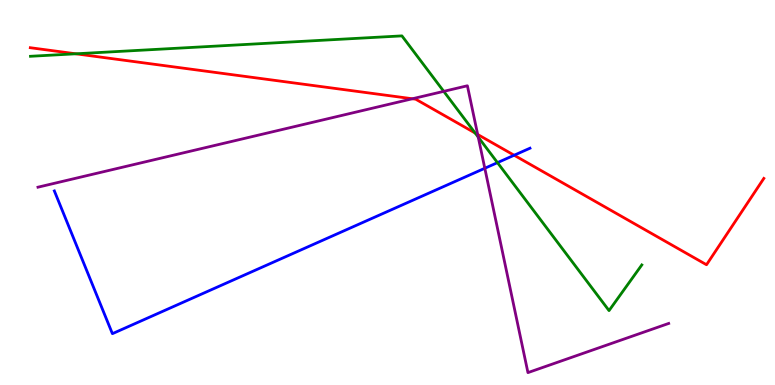[{'lines': ['blue', 'red'], 'intersections': [{'x': 6.63, 'y': 5.97}]}, {'lines': ['green', 'red'], 'intersections': [{'x': 0.978, 'y': 8.6}, {'x': 6.13, 'y': 6.54}]}, {'lines': ['purple', 'red'], 'intersections': [{'x': 5.32, 'y': 7.43}, {'x': 6.16, 'y': 6.51}]}, {'lines': ['blue', 'green'], 'intersections': [{'x': 6.42, 'y': 5.78}]}, {'lines': ['blue', 'purple'], 'intersections': [{'x': 6.26, 'y': 5.63}]}, {'lines': ['green', 'purple'], 'intersections': [{'x': 5.73, 'y': 7.63}, {'x': 6.17, 'y': 6.44}]}]